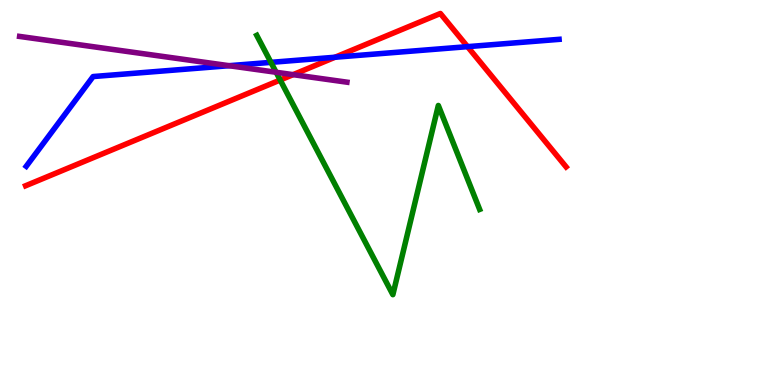[{'lines': ['blue', 'red'], 'intersections': [{'x': 4.32, 'y': 8.51}, {'x': 6.03, 'y': 8.79}]}, {'lines': ['green', 'red'], 'intersections': [{'x': 3.62, 'y': 7.92}]}, {'lines': ['purple', 'red'], 'intersections': [{'x': 3.78, 'y': 8.06}]}, {'lines': ['blue', 'green'], 'intersections': [{'x': 3.5, 'y': 8.38}]}, {'lines': ['blue', 'purple'], 'intersections': [{'x': 2.96, 'y': 8.29}]}, {'lines': ['green', 'purple'], 'intersections': [{'x': 3.56, 'y': 8.12}]}]